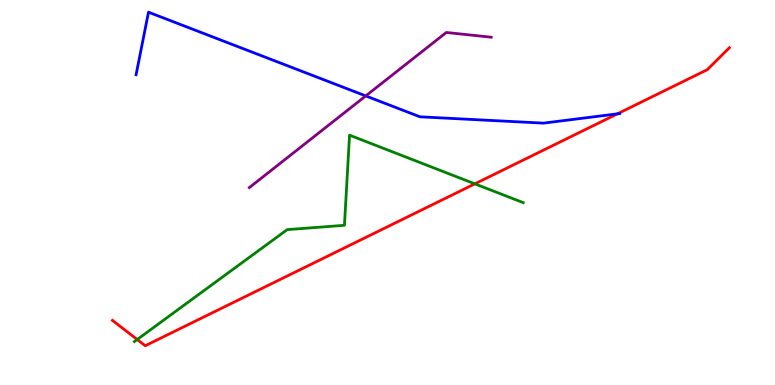[{'lines': ['blue', 'red'], 'intersections': [{'x': 7.97, 'y': 7.04}]}, {'lines': ['green', 'red'], 'intersections': [{'x': 1.77, 'y': 1.18}, {'x': 6.13, 'y': 5.22}]}, {'lines': ['purple', 'red'], 'intersections': []}, {'lines': ['blue', 'green'], 'intersections': []}, {'lines': ['blue', 'purple'], 'intersections': [{'x': 4.72, 'y': 7.51}]}, {'lines': ['green', 'purple'], 'intersections': []}]